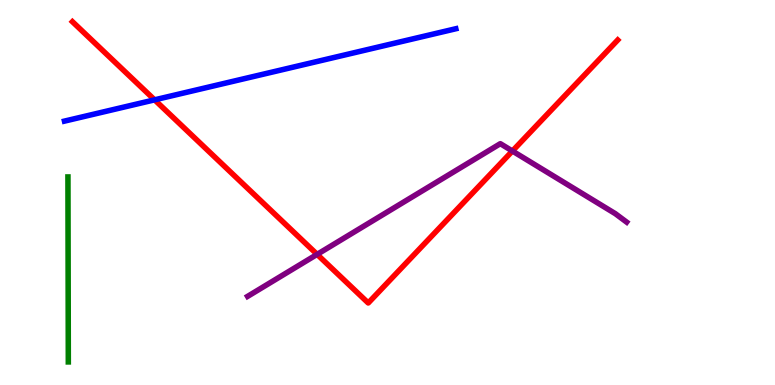[{'lines': ['blue', 'red'], 'intersections': [{'x': 1.99, 'y': 7.41}]}, {'lines': ['green', 'red'], 'intersections': []}, {'lines': ['purple', 'red'], 'intersections': [{'x': 4.09, 'y': 3.39}, {'x': 6.61, 'y': 6.08}]}, {'lines': ['blue', 'green'], 'intersections': []}, {'lines': ['blue', 'purple'], 'intersections': []}, {'lines': ['green', 'purple'], 'intersections': []}]